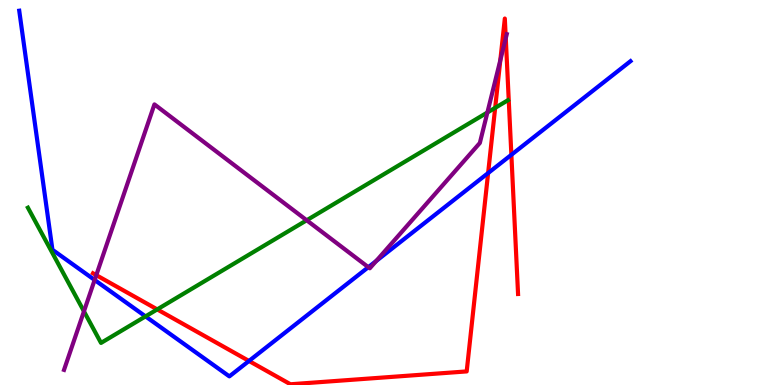[{'lines': ['blue', 'red'], 'intersections': [{'x': 3.21, 'y': 0.624}, {'x': 6.3, 'y': 5.5}, {'x': 6.6, 'y': 5.98}]}, {'lines': ['green', 'red'], 'intersections': [{'x': 2.03, 'y': 1.96}, {'x': 6.39, 'y': 7.2}]}, {'lines': ['purple', 'red'], 'intersections': [{'x': 1.24, 'y': 2.85}, {'x': 6.46, 'y': 8.43}, {'x': 6.53, 'y': 9.01}]}, {'lines': ['blue', 'green'], 'intersections': [{'x': 1.88, 'y': 1.78}]}, {'lines': ['blue', 'purple'], 'intersections': [{'x': 1.22, 'y': 2.73}, {'x': 4.75, 'y': 3.06}, {'x': 4.85, 'y': 3.22}]}, {'lines': ['green', 'purple'], 'intersections': [{'x': 1.08, 'y': 1.91}, {'x': 3.96, 'y': 4.28}, {'x': 6.29, 'y': 7.08}]}]